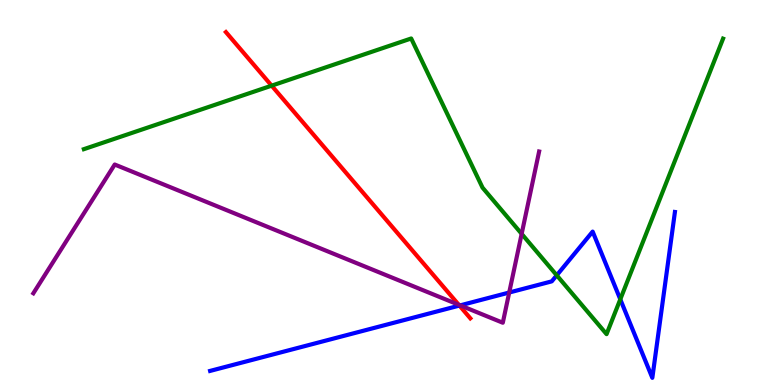[{'lines': ['blue', 'red'], 'intersections': [{'x': 5.93, 'y': 2.06}]}, {'lines': ['green', 'red'], 'intersections': [{'x': 3.51, 'y': 7.77}]}, {'lines': ['purple', 'red'], 'intersections': [{'x': 5.92, 'y': 2.08}]}, {'lines': ['blue', 'green'], 'intersections': [{'x': 7.18, 'y': 2.85}, {'x': 8.0, 'y': 2.23}]}, {'lines': ['blue', 'purple'], 'intersections': [{'x': 5.94, 'y': 2.07}, {'x': 6.57, 'y': 2.4}]}, {'lines': ['green', 'purple'], 'intersections': [{'x': 6.73, 'y': 3.93}]}]